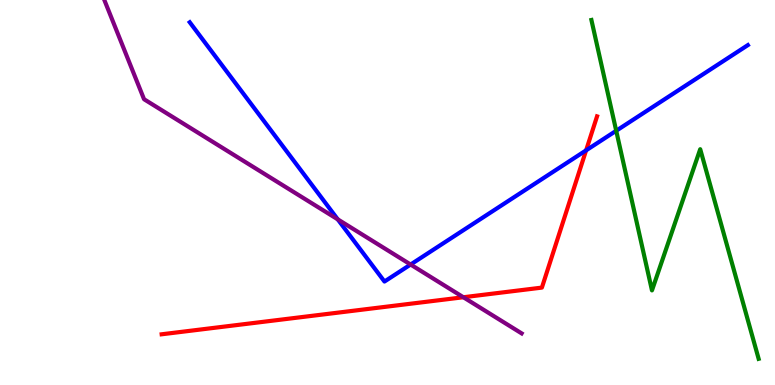[{'lines': ['blue', 'red'], 'intersections': [{'x': 7.56, 'y': 6.09}]}, {'lines': ['green', 'red'], 'intersections': []}, {'lines': ['purple', 'red'], 'intersections': [{'x': 5.98, 'y': 2.28}]}, {'lines': ['blue', 'green'], 'intersections': [{'x': 7.95, 'y': 6.6}]}, {'lines': ['blue', 'purple'], 'intersections': [{'x': 4.36, 'y': 4.3}, {'x': 5.3, 'y': 3.13}]}, {'lines': ['green', 'purple'], 'intersections': []}]